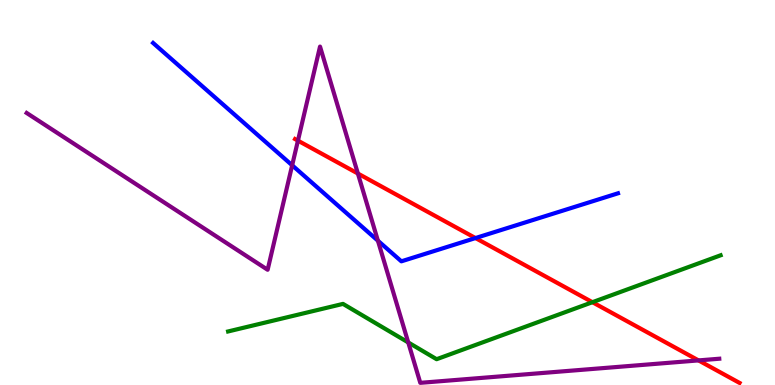[{'lines': ['blue', 'red'], 'intersections': [{'x': 6.14, 'y': 3.82}]}, {'lines': ['green', 'red'], 'intersections': [{'x': 7.64, 'y': 2.15}]}, {'lines': ['purple', 'red'], 'intersections': [{'x': 3.84, 'y': 6.35}, {'x': 4.62, 'y': 5.49}, {'x': 9.01, 'y': 0.639}]}, {'lines': ['blue', 'green'], 'intersections': []}, {'lines': ['blue', 'purple'], 'intersections': [{'x': 3.77, 'y': 5.71}, {'x': 4.88, 'y': 3.75}]}, {'lines': ['green', 'purple'], 'intersections': [{'x': 5.27, 'y': 1.11}]}]